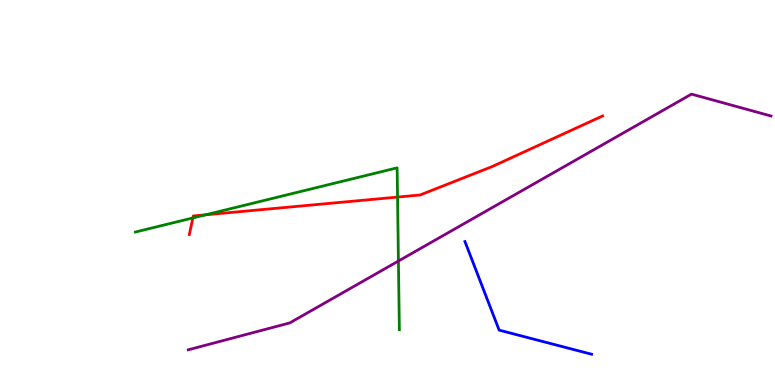[{'lines': ['blue', 'red'], 'intersections': []}, {'lines': ['green', 'red'], 'intersections': [{'x': 2.49, 'y': 4.34}, {'x': 2.65, 'y': 4.42}, {'x': 5.13, 'y': 4.88}]}, {'lines': ['purple', 'red'], 'intersections': []}, {'lines': ['blue', 'green'], 'intersections': []}, {'lines': ['blue', 'purple'], 'intersections': []}, {'lines': ['green', 'purple'], 'intersections': [{'x': 5.14, 'y': 3.22}]}]